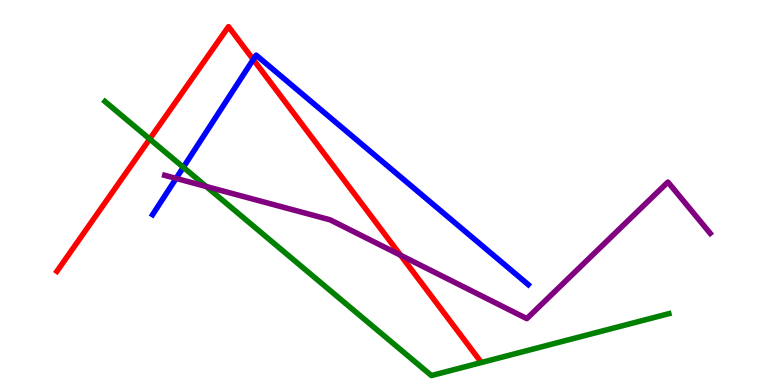[{'lines': ['blue', 'red'], 'intersections': [{'x': 3.27, 'y': 8.45}]}, {'lines': ['green', 'red'], 'intersections': [{'x': 1.93, 'y': 6.39}]}, {'lines': ['purple', 'red'], 'intersections': [{'x': 5.17, 'y': 3.37}]}, {'lines': ['blue', 'green'], 'intersections': [{'x': 2.37, 'y': 5.66}]}, {'lines': ['blue', 'purple'], 'intersections': [{'x': 2.27, 'y': 5.37}]}, {'lines': ['green', 'purple'], 'intersections': [{'x': 2.66, 'y': 5.16}]}]